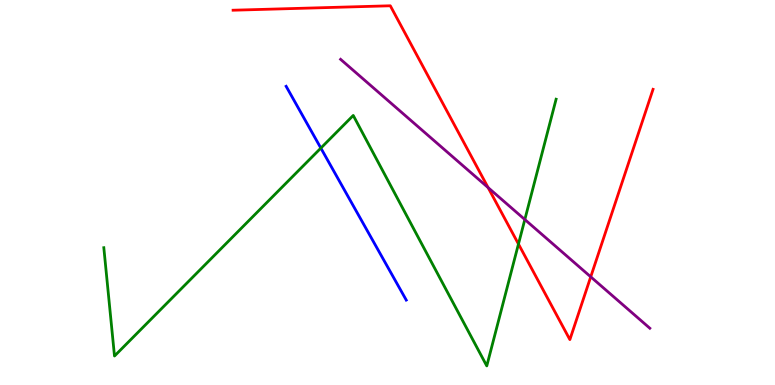[{'lines': ['blue', 'red'], 'intersections': []}, {'lines': ['green', 'red'], 'intersections': [{'x': 6.69, 'y': 3.66}]}, {'lines': ['purple', 'red'], 'intersections': [{'x': 6.3, 'y': 5.13}, {'x': 7.62, 'y': 2.81}]}, {'lines': ['blue', 'green'], 'intersections': [{'x': 4.14, 'y': 6.15}]}, {'lines': ['blue', 'purple'], 'intersections': []}, {'lines': ['green', 'purple'], 'intersections': [{'x': 6.77, 'y': 4.3}]}]